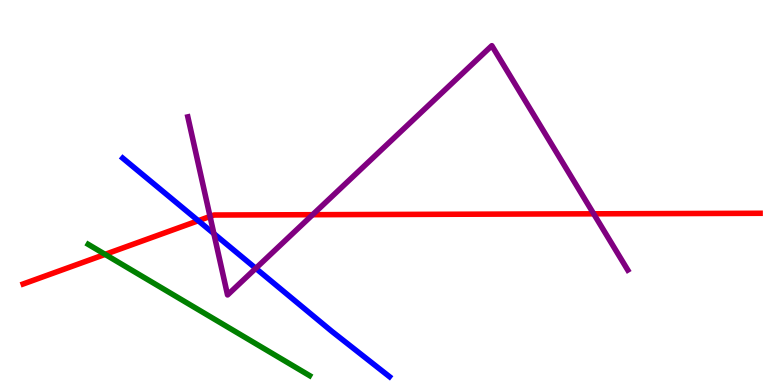[{'lines': ['blue', 'red'], 'intersections': [{'x': 2.56, 'y': 4.27}]}, {'lines': ['green', 'red'], 'intersections': [{'x': 1.36, 'y': 3.39}]}, {'lines': ['purple', 'red'], 'intersections': [{'x': 2.71, 'y': 4.38}, {'x': 4.03, 'y': 4.42}, {'x': 7.66, 'y': 4.45}]}, {'lines': ['blue', 'green'], 'intersections': []}, {'lines': ['blue', 'purple'], 'intersections': [{'x': 2.76, 'y': 3.93}, {'x': 3.3, 'y': 3.03}]}, {'lines': ['green', 'purple'], 'intersections': []}]